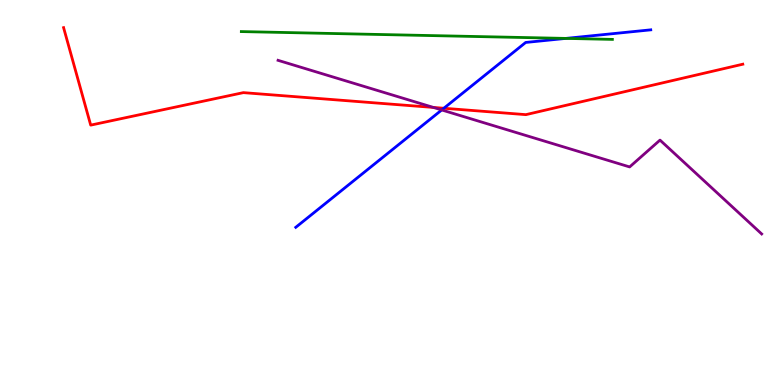[{'lines': ['blue', 'red'], 'intersections': [{'x': 5.73, 'y': 7.19}]}, {'lines': ['green', 'red'], 'intersections': []}, {'lines': ['purple', 'red'], 'intersections': [{'x': 5.59, 'y': 7.21}]}, {'lines': ['blue', 'green'], 'intersections': [{'x': 7.3, 'y': 9.0}]}, {'lines': ['blue', 'purple'], 'intersections': [{'x': 5.7, 'y': 7.14}]}, {'lines': ['green', 'purple'], 'intersections': []}]